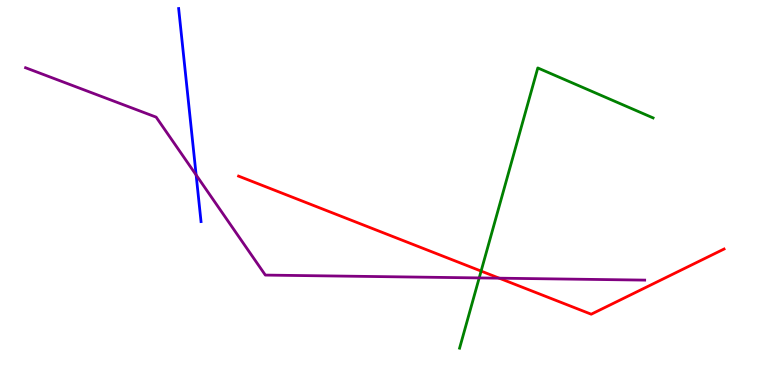[{'lines': ['blue', 'red'], 'intersections': []}, {'lines': ['green', 'red'], 'intersections': [{'x': 6.21, 'y': 2.96}]}, {'lines': ['purple', 'red'], 'intersections': [{'x': 6.44, 'y': 2.77}]}, {'lines': ['blue', 'green'], 'intersections': []}, {'lines': ['blue', 'purple'], 'intersections': [{'x': 2.53, 'y': 5.46}]}, {'lines': ['green', 'purple'], 'intersections': [{'x': 6.18, 'y': 2.78}]}]